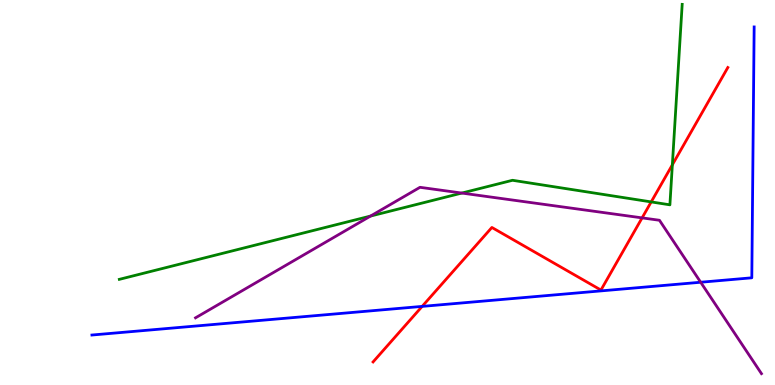[{'lines': ['blue', 'red'], 'intersections': [{'x': 5.45, 'y': 2.04}]}, {'lines': ['green', 'red'], 'intersections': [{'x': 8.4, 'y': 4.76}, {'x': 8.68, 'y': 5.72}]}, {'lines': ['purple', 'red'], 'intersections': [{'x': 8.29, 'y': 4.34}]}, {'lines': ['blue', 'green'], 'intersections': []}, {'lines': ['blue', 'purple'], 'intersections': [{'x': 9.04, 'y': 2.67}]}, {'lines': ['green', 'purple'], 'intersections': [{'x': 4.78, 'y': 4.39}, {'x': 5.96, 'y': 4.99}]}]